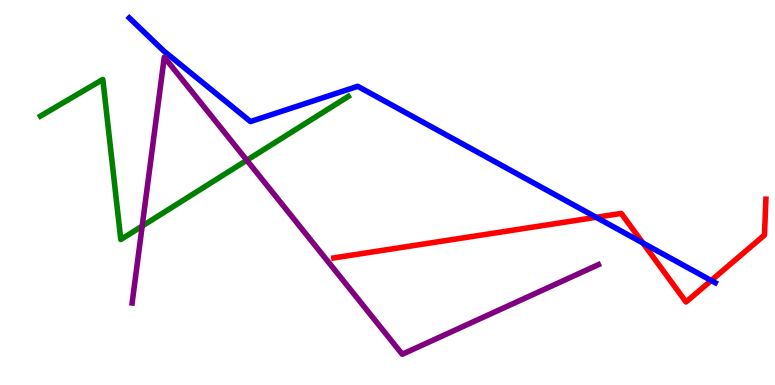[{'lines': ['blue', 'red'], 'intersections': [{'x': 7.69, 'y': 4.36}, {'x': 8.3, 'y': 3.69}, {'x': 9.18, 'y': 2.71}]}, {'lines': ['green', 'red'], 'intersections': []}, {'lines': ['purple', 'red'], 'intersections': []}, {'lines': ['blue', 'green'], 'intersections': []}, {'lines': ['blue', 'purple'], 'intersections': []}, {'lines': ['green', 'purple'], 'intersections': [{'x': 1.83, 'y': 4.13}, {'x': 3.19, 'y': 5.84}]}]